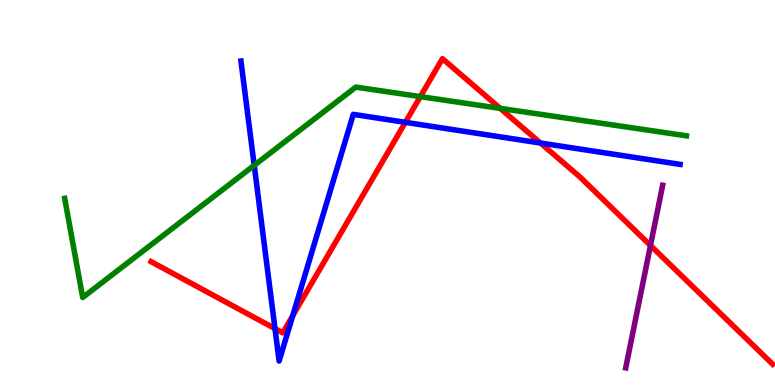[{'lines': ['blue', 'red'], 'intersections': [{'x': 3.55, 'y': 1.46}, {'x': 3.78, 'y': 1.8}, {'x': 5.23, 'y': 6.82}, {'x': 6.97, 'y': 6.29}]}, {'lines': ['green', 'red'], 'intersections': [{'x': 5.42, 'y': 7.49}, {'x': 6.45, 'y': 7.18}]}, {'lines': ['purple', 'red'], 'intersections': [{'x': 8.39, 'y': 3.62}]}, {'lines': ['blue', 'green'], 'intersections': [{'x': 3.28, 'y': 5.71}]}, {'lines': ['blue', 'purple'], 'intersections': []}, {'lines': ['green', 'purple'], 'intersections': []}]